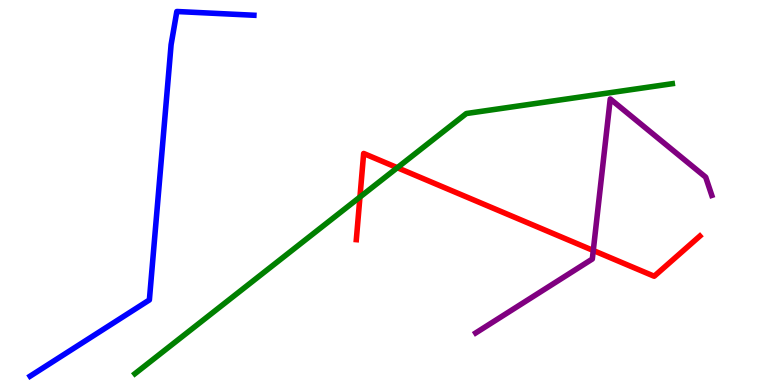[{'lines': ['blue', 'red'], 'intersections': []}, {'lines': ['green', 'red'], 'intersections': [{'x': 4.64, 'y': 4.88}, {'x': 5.13, 'y': 5.64}]}, {'lines': ['purple', 'red'], 'intersections': [{'x': 7.66, 'y': 3.49}]}, {'lines': ['blue', 'green'], 'intersections': []}, {'lines': ['blue', 'purple'], 'intersections': []}, {'lines': ['green', 'purple'], 'intersections': []}]